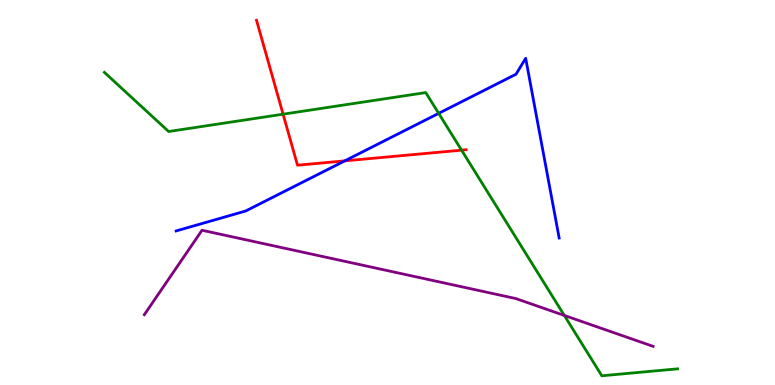[{'lines': ['blue', 'red'], 'intersections': [{'x': 4.45, 'y': 5.82}]}, {'lines': ['green', 'red'], 'intersections': [{'x': 3.65, 'y': 7.03}, {'x': 5.96, 'y': 6.1}]}, {'lines': ['purple', 'red'], 'intersections': []}, {'lines': ['blue', 'green'], 'intersections': [{'x': 5.66, 'y': 7.06}]}, {'lines': ['blue', 'purple'], 'intersections': []}, {'lines': ['green', 'purple'], 'intersections': [{'x': 7.28, 'y': 1.81}]}]